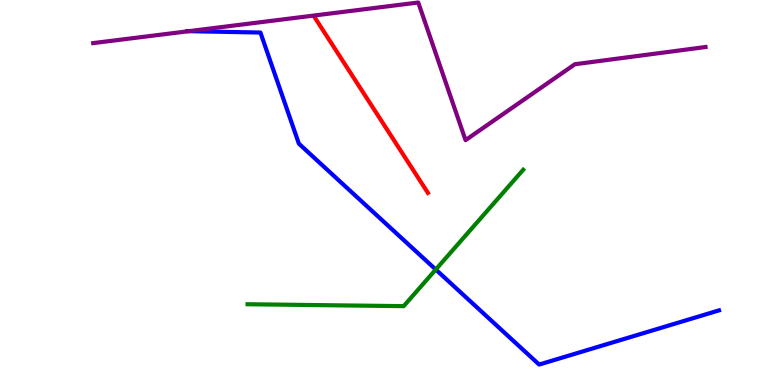[{'lines': ['blue', 'red'], 'intersections': []}, {'lines': ['green', 'red'], 'intersections': []}, {'lines': ['purple', 'red'], 'intersections': []}, {'lines': ['blue', 'green'], 'intersections': [{'x': 5.62, 'y': 3.0}]}, {'lines': ['blue', 'purple'], 'intersections': [{'x': 2.44, 'y': 9.19}]}, {'lines': ['green', 'purple'], 'intersections': []}]